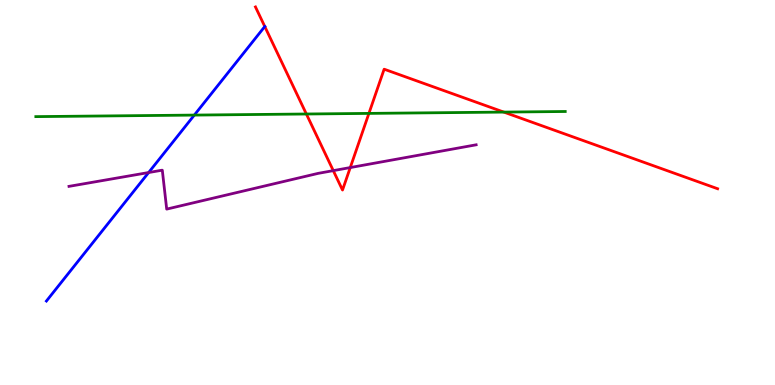[{'lines': ['blue', 'red'], 'intersections': [{'x': 3.42, 'y': 9.31}]}, {'lines': ['green', 'red'], 'intersections': [{'x': 3.95, 'y': 7.04}, {'x': 4.76, 'y': 7.05}, {'x': 6.5, 'y': 7.09}]}, {'lines': ['purple', 'red'], 'intersections': [{'x': 4.3, 'y': 5.57}, {'x': 4.52, 'y': 5.65}]}, {'lines': ['blue', 'green'], 'intersections': [{'x': 2.51, 'y': 7.01}]}, {'lines': ['blue', 'purple'], 'intersections': [{'x': 1.92, 'y': 5.52}]}, {'lines': ['green', 'purple'], 'intersections': []}]